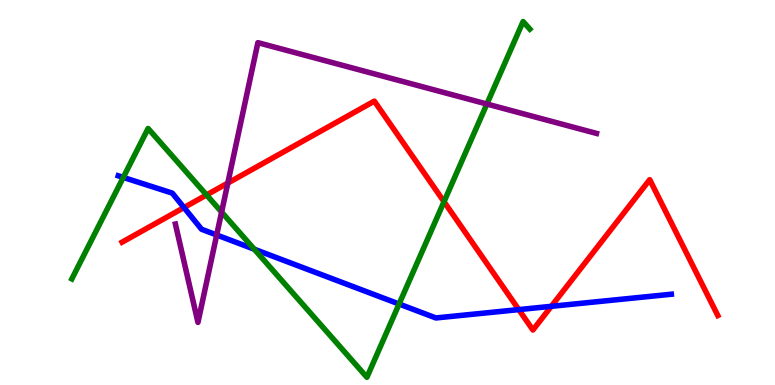[{'lines': ['blue', 'red'], 'intersections': [{'x': 2.37, 'y': 4.61}, {'x': 6.69, 'y': 1.96}, {'x': 7.11, 'y': 2.04}]}, {'lines': ['green', 'red'], 'intersections': [{'x': 2.67, 'y': 4.94}, {'x': 5.73, 'y': 4.76}]}, {'lines': ['purple', 'red'], 'intersections': [{'x': 2.94, 'y': 5.25}]}, {'lines': ['blue', 'green'], 'intersections': [{'x': 1.59, 'y': 5.39}, {'x': 3.28, 'y': 3.53}, {'x': 5.15, 'y': 2.1}]}, {'lines': ['blue', 'purple'], 'intersections': [{'x': 2.8, 'y': 3.9}]}, {'lines': ['green', 'purple'], 'intersections': [{'x': 2.86, 'y': 4.49}, {'x': 6.28, 'y': 7.3}]}]